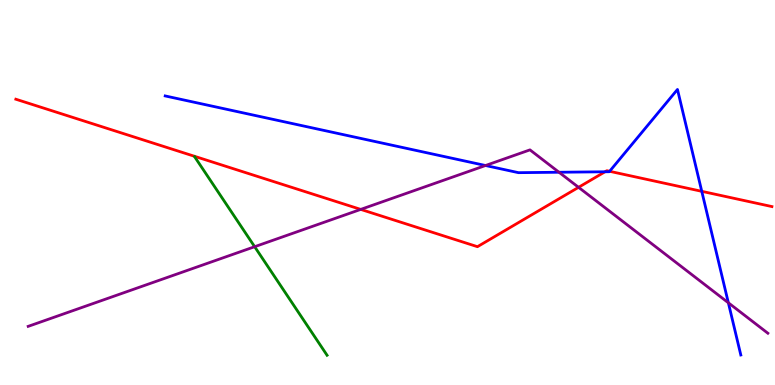[{'lines': ['blue', 'red'], 'intersections': [{'x': 7.81, 'y': 5.54}, {'x': 7.87, 'y': 5.55}, {'x': 9.06, 'y': 5.03}]}, {'lines': ['green', 'red'], 'intersections': []}, {'lines': ['purple', 'red'], 'intersections': [{'x': 4.65, 'y': 4.56}, {'x': 7.47, 'y': 5.13}]}, {'lines': ['blue', 'green'], 'intersections': []}, {'lines': ['blue', 'purple'], 'intersections': [{'x': 6.26, 'y': 5.7}, {'x': 7.21, 'y': 5.53}, {'x': 9.4, 'y': 2.14}]}, {'lines': ['green', 'purple'], 'intersections': [{'x': 3.29, 'y': 3.59}]}]